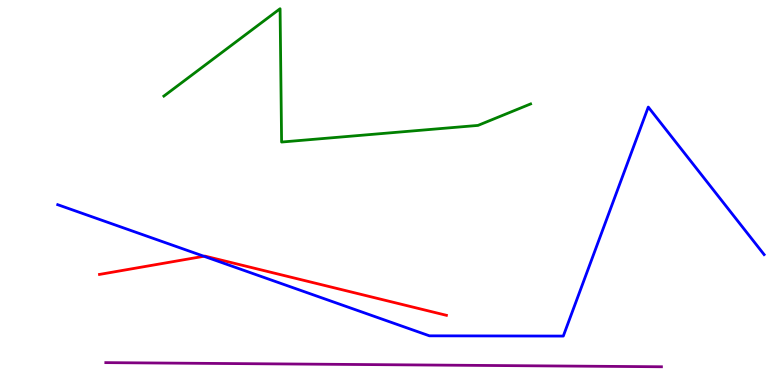[{'lines': ['blue', 'red'], 'intersections': [{'x': 2.63, 'y': 3.34}]}, {'lines': ['green', 'red'], 'intersections': []}, {'lines': ['purple', 'red'], 'intersections': []}, {'lines': ['blue', 'green'], 'intersections': []}, {'lines': ['blue', 'purple'], 'intersections': []}, {'lines': ['green', 'purple'], 'intersections': []}]